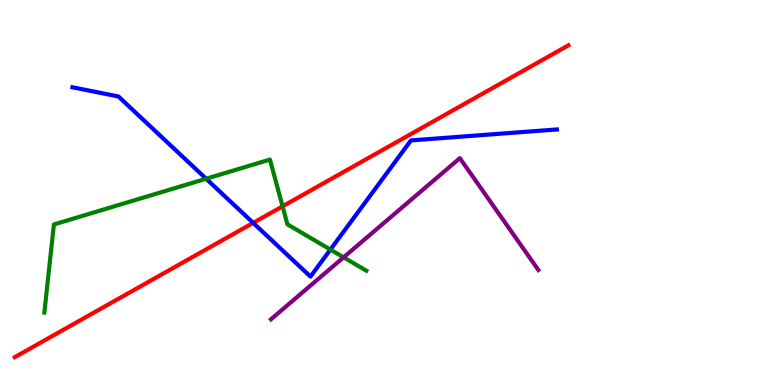[{'lines': ['blue', 'red'], 'intersections': [{'x': 3.27, 'y': 4.21}]}, {'lines': ['green', 'red'], 'intersections': [{'x': 3.65, 'y': 4.64}]}, {'lines': ['purple', 'red'], 'intersections': []}, {'lines': ['blue', 'green'], 'intersections': [{'x': 2.66, 'y': 5.36}, {'x': 4.26, 'y': 3.52}]}, {'lines': ['blue', 'purple'], 'intersections': []}, {'lines': ['green', 'purple'], 'intersections': [{'x': 4.43, 'y': 3.32}]}]